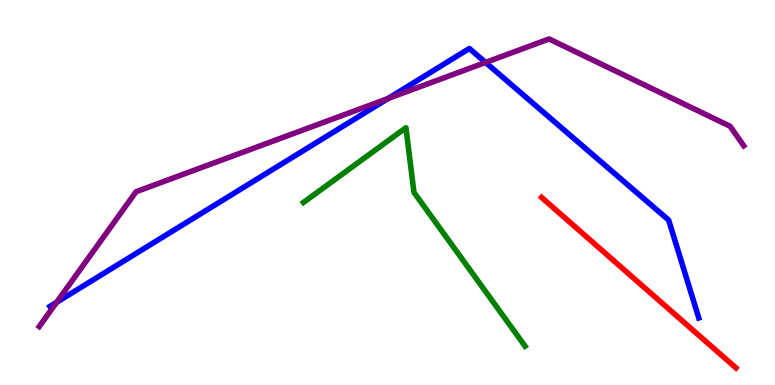[{'lines': ['blue', 'red'], 'intersections': []}, {'lines': ['green', 'red'], 'intersections': []}, {'lines': ['purple', 'red'], 'intersections': []}, {'lines': ['blue', 'green'], 'intersections': []}, {'lines': ['blue', 'purple'], 'intersections': [{'x': 0.73, 'y': 2.15}, {'x': 5.01, 'y': 7.44}, {'x': 6.27, 'y': 8.38}]}, {'lines': ['green', 'purple'], 'intersections': []}]